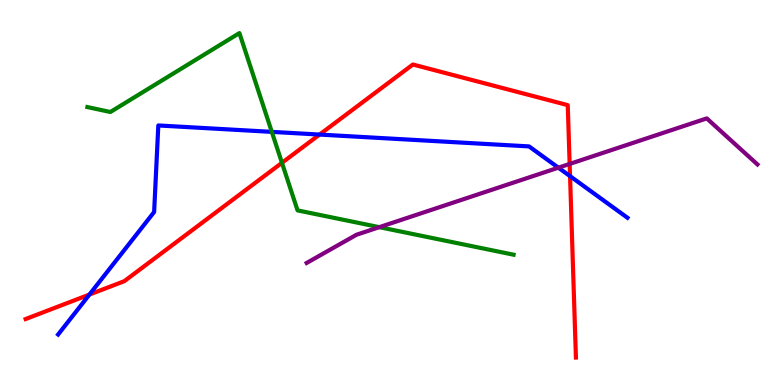[{'lines': ['blue', 'red'], 'intersections': [{'x': 1.15, 'y': 2.35}, {'x': 4.12, 'y': 6.5}, {'x': 7.36, 'y': 5.42}]}, {'lines': ['green', 'red'], 'intersections': [{'x': 3.64, 'y': 5.77}]}, {'lines': ['purple', 'red'], 'intersections': [{'x': 7.35, 'y': 5.74}]}, {'lines': ['blue', 'green'], 'intersections': [{'x': 3.51, 'y': 6.57}]}, {'lines': ['blue', 'purple'], 'intersections': [{'x': 7.2, 'y': 5.64}]}, {'lines': ['green', 'purple'], 'intersections': [{'x': 4.89, 'y': 4.1}]}]